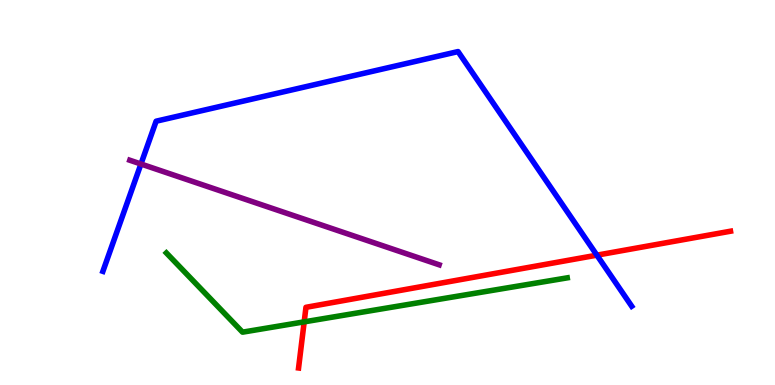[{'lines': ['blue', 'red'], 'intersections': [{'x': 7.7, 'y': 3.37}]}, {'lines': ['green', 'red'], 'intersections': [{'x': 3.93, 'y': 1.64}]}, {'lines': ['purple', 'red'], 'intersections': []}, {'lines': ['blue', 'green'], 'intersections': []}, {'lines': ['blue', 'purple'], 'intersections': [{'x': 1.82, 'y': 5.74}]}, {'lines': ['green', 'purple'], 'intersections': []}]